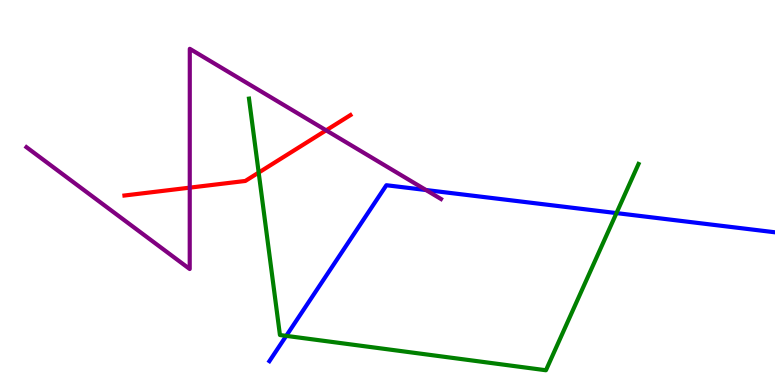[{'lines': ['blue', 'red'], 'intersections': []}, {'lines': ['green', 'red'], 'intersections': [{'x': 3.34, 'y': 5.52}]}, {'lines': ['purple', 'red'], 'intersections': [{'x': 2.45, 'y': 5.13}, {'x': 4.21, 'y': 6.61}]}, {'lines': ['blue', 'green'], 'intersections': [{'x': 3.69, 'y': 1.28}, {'x': 7.95, 'y': 4.47}]}, {'lines': ['blue', 'purple'], 'intersections': [{'x': 5.5, 'y': 5.06}]}, {'lines': ['green', 'purple'], 'intersections': []}]